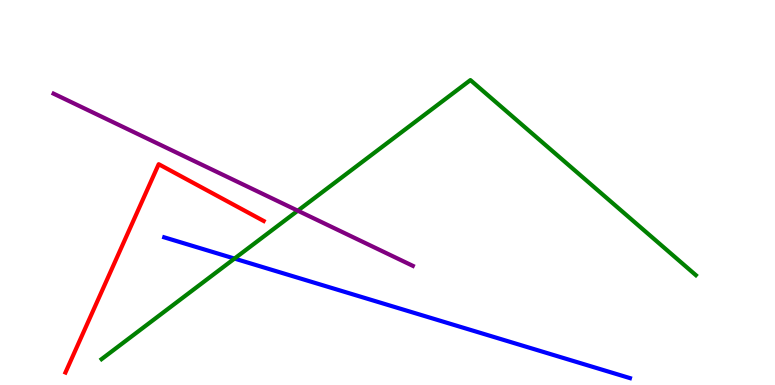[{'lines': ['blue', 'red'], 'intersections': []}, {'lines': ['green', 'red'], 'intersections': []}, {'lines': ['purple', 'red'], 'intersections': []}, {'lines': ['blue', 'green'], 'intersections': [{'x': 3.03, 'y': 3.28}]}, {'lines': ['blue', 'purple'], 'intersections': []}, {'lines': ['green', 'purple'], 'intersections': [{'x': 3.84, 'y': 4.53}]}]